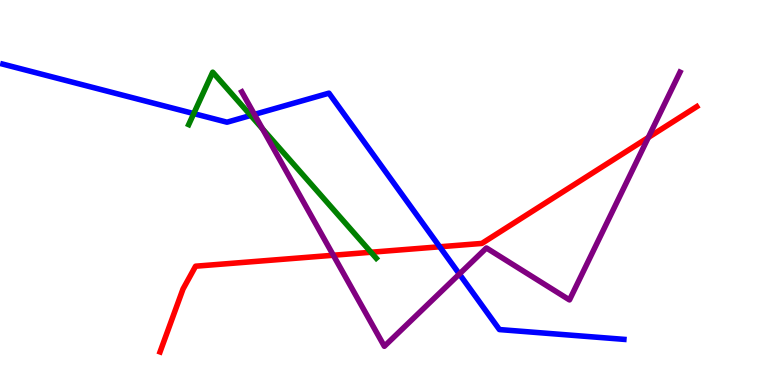[{'lines': ['blue', 'red'], 'intersections': [{'x': 5.67, 'y': 3.59}]}, {'lines': ['green', 'red'], 'intersections': [{'x': 4.79, 'y': 3.45}]}, {'lines': ['purple', 'red'], 'intersections': [{'x': 4.3, 'y': 3.37}, {'x': 8.37, 'y': 6.43}]}, {'lines': ['blue', 'green'], 'intersections': [{'x': 2.5, 'y': 7.05}, {'x': 3.24, 'y': 7.0}]}, {'lines': ['blue', 'purple'], 'intersections': [{'x': 3.28, 'y': 7.03}, {'x': 5.93, 'y': 2.88}]}, {'lines': ['green', 'purple'], 'intersections': [{'x': 3.39, 'y': 6.65}]}]